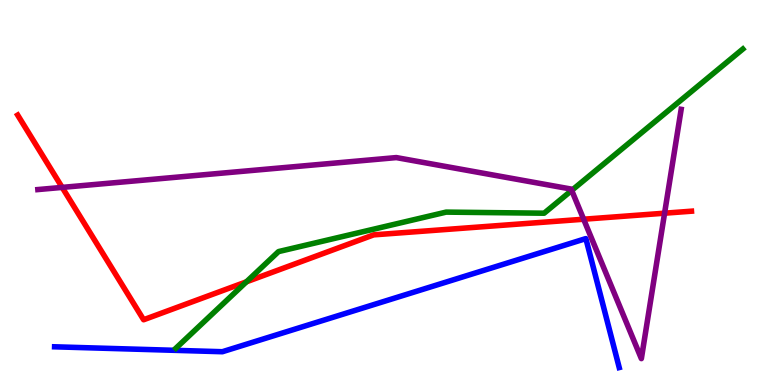[{'lines': ['blue', 'red'], 'intersections': []}, {'lines': ['green', 'red'], 'intersections': [{'x': 3.18, 'y': 2.68}]}, {'lines': ['purple', 'red'], 'intersections': [{'x': 0.802, 'y': 5.13}, {'x': 7.53, 'y': 4.31}, {'x': 8.58, 'y': 4.46}]}, {'lines': ['blue', 'green'], 'intersections': []}, {'lines': ['blue', 'purple'], 'intersections': []}, {'lines': ['green', 'purple'], 'intersections': [{'x': 7.38, 'y': 5.05}]}]